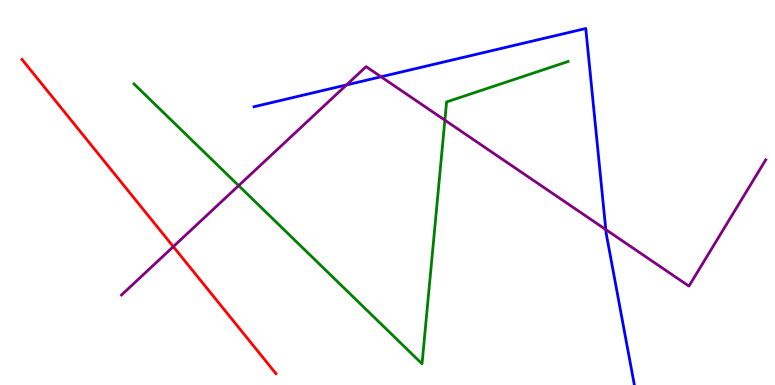[{'lines': ['blue', 'red'], 'intersections': []}, {'lines': ['green', 'red'], 'intersections': []}, {'lines': ['purple', 'red'], 'intersections': [{'x': 2.24, 'y': 3.59}]}, {'lines': ['blue', 'green'], 'intersections': []}, {'lines': ['blue', 'purple'], 'intersections': [{'x': 4.47, 'y': 7.79}, {'x': 4.92, 'y': 8.01}, {'x': 7.82, 'y': 4.04}]}, {'lines': ['green', 'purple'], 'intersections': [{'x': 3.08, 'y': 5.18}, {'x': 5.74, 'y': 6.88}]}]